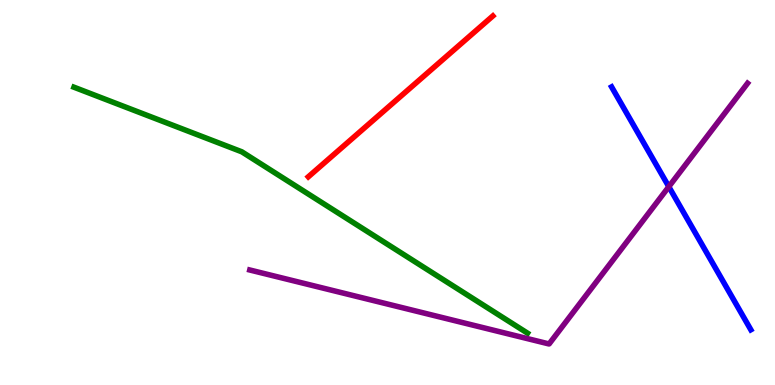[{'lines': ['blue', 'red'], 'intersections': []}, {'lines': ['green', 'red'], 'intersections': []}, {'lines': ['purple', 'red'], 'intersections': []}, {'lines': ['blue', 'green'], 'intersections': []}, {'lines': ['blue', 'purple'], 'intersections': [{'x': 8.63, 'y': 5.15}]}, {'lines': ['green', 'purple'], 'intersections': []}]